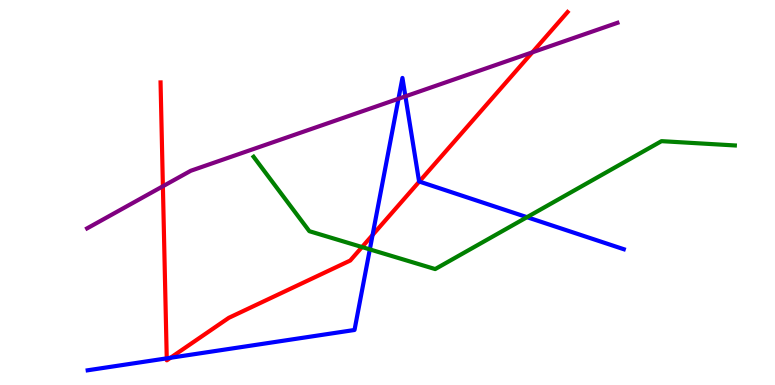[{'lines': ['blue', 'red'], 'intersections': [{'x': 2.15, 'y': 0.692}, {'x': 2.2, 'y': 0.707}, {'x': 4.81, 'y': 3.9}, {'x': 5.41, 'y': 5.28}]}, {'lines': ['green', 'red'], 'intersections': [{'x': 4.67, 'y': 3.58}]}, {'lines': ['purple', 'red'], 'intersections': [{'x': 2.1, 'y': 5.16}, {'x': 6.87, 'y': 8.64}]}, {'lines': ['blue', 'green'], 'intersections': [{'x': 4.77, 'y': 3.52}, {'x': 6.8, 'y': 4.36}]}, {'lines': ['blue', 'purple'], 'intersections': [{'x': 5.14, 'y': 7.44}, {'x': 5.23, 'y': 7.5}]}, {'lines': ['green', 'purple'], 'intersections': []}]